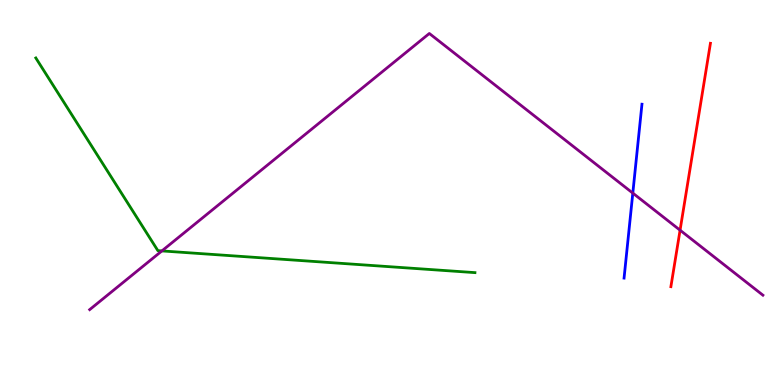[{'lines': ['blue', 'red'], 'intersections': []}, {'lines': ['green', 'red'], 'intersections': []}, {'lines': ['purple', 'red'], 'intersections': [{'x': 8.78, 'y': 4.02}]}, {'lines': ['blue', 'green'], 'intersections': []}, {'lines': ['blue', 'purple'], 'intersections': [{'x': 8.17, 'y': 4.98}]}, {'lines': ['green', 'purple'], 'intersections': [{'x': 2.09, 'y': 3.48}]}]